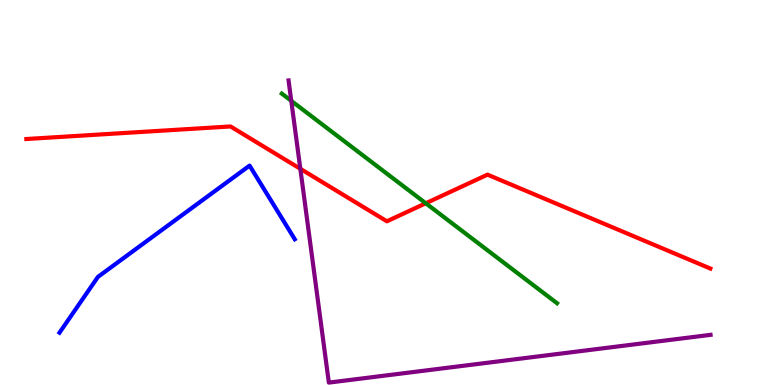[{'lines': ['blue', 'red'], 'intersections': []}, {'lines': ['green', 'red'], 'intersections': [{'x': 5.49, 'y': 4.72}]}, {'lines': ['purple', 'red'], 'intersections': [{'x': 3.88, 'y': 5.62}]}, {'lines': ['blue', 'green'], 'intersections': []}, {'lines': ['blue', 'purple'], 'intersections': []}, {'lines': ['green', 'purple'], 'intersections': [{'x': 3.76, 'y': 7.38}]}]